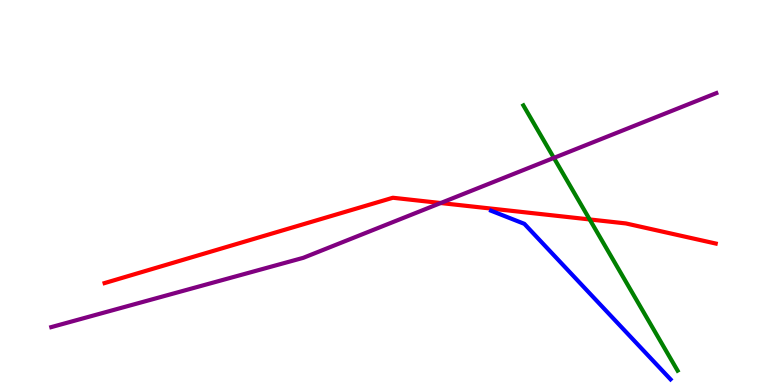[{'lines': ['blue', 'red'], 'intersections': []}, {'lines': ['green', 'red'], 'intersections': [{'x': 7.61, 'y': 4.3}]}, {'lines': ['purple', 'red'], 'intersections': [{'x': 5.69, 'y': 4.73}]}, {'lines': ['blue', 'green'], 'intersections': []}, {'lines': ['blue', 'purple'], 'intersections': []}, {'lines': ['green', 'purple'], 'intersections': [{'x': 7.15, 'y': 5.9}]}]